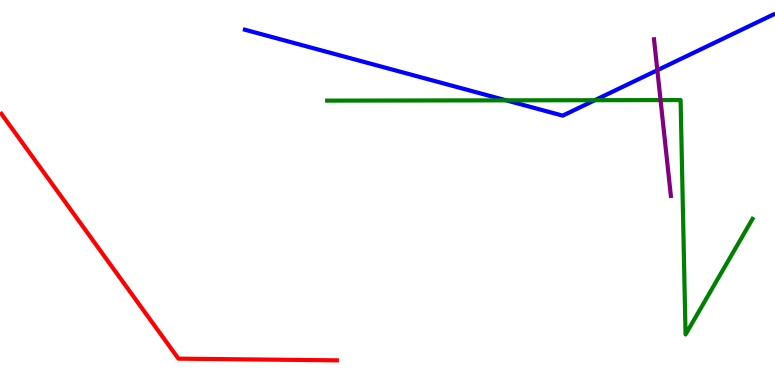[{'lines': ['blue', 'red'], 'intersections': []}, {'lines': ['green', 'red'], 'intersections': []}, {'lines': ['purple', 'red'], 'intersections': []}, {'lines': ['blue', 'green'], 'intersections': [{'x': 6.53, 'y': 7.39}, {'x': 7.68, 'y': 7.4}]}, {'lines': ['blue', 'purple'], 'intersections': [{'x': 8.48, 'y': 8.18}]}, {'lines': ['green', 'purple'], 'intersections': [{'x': 8.52, 'y': 7.4}]}]